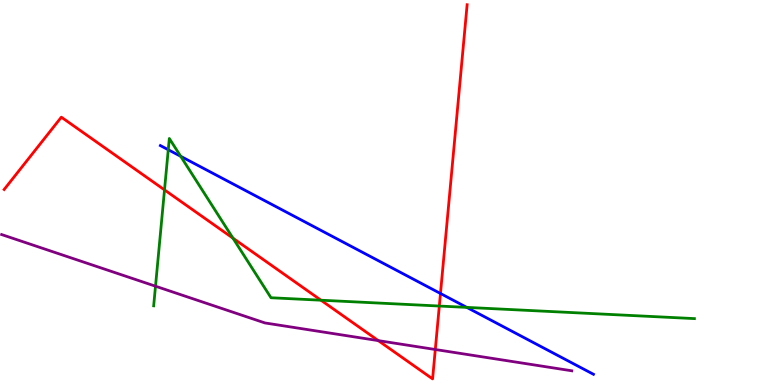[{'lines': ['blue', 'red'], 'intersections': [{'x': 5.68, 'y': 2.38}]}, {'lines': ['green', 'red'], 'intersections': [{'x': 2.12, 'y': 5.07}, {'x': 3.01, 'y': 3.81}, {'x': 4.14, 'y': 2.2}, {'x': 5.67, 'y': 2.05}]}, {'lines': ['purple', 'red'], 'intersections': [{'x': 4.88, 'y': 1.15}, {'x': 5.62, 'y': 0.922}]}, {'lines': ['blue', 'green'], 'intersections': [{'x': 2.17, 'y': 6.11}, {'x': 2.33, 'y': 5.94}, {'x': 6.02, 'y': 2.02}]}, {'lines': ['blue', 'purple'], 'intersections': []}, {'lines': ['green', 'purple'], 'intersections': [{'x': 2.01, 'y': 2.57}]}]